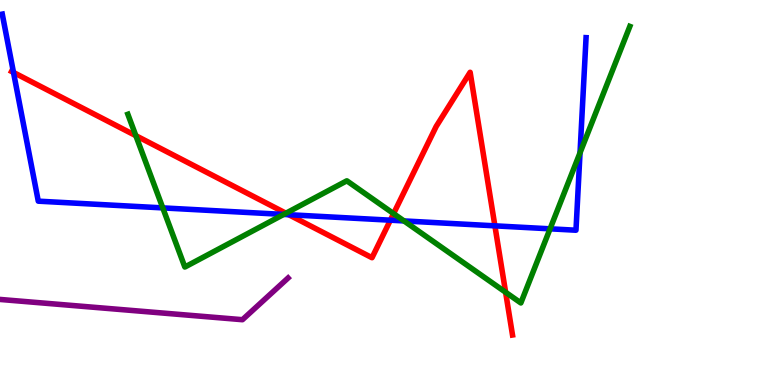[{'lines': ['blue', 'red'], 'intersections': [{'x': 0.174, 'y': 8.12}, {'x': 3.73, 'y': 4.42}, {'x': 5.04, 'y': 4.28}, {'x': 6.39, 'y': 4.13}]}, {'lines': ['green', 'red'], 'intersections': [{'x': 1.75, 'y': 6.48}, {'x': 3.69, 'y': 4.46}, {'x': 5.08, 'y': 4.45}, {'x': 6.52, 'y': 2.41}]}, {'lines': ['purple', 'red'], 'intersections': []}, {'lines': ['blue', 'green'], 'intersections': [{'x': 2.1, 'y': 4.6}, {'x': 3.66, 'y': 4.43}, {'x': 5.21, 'y': 4.26}, {'x': 7.1, 'y': 4.06}, {'x': 7.48, 'y': 6.03}]}, {'lines': ['blue', 'purple'], 'intersections': []}, {'lines': ['green', 'purple'], 'intersections': []}]